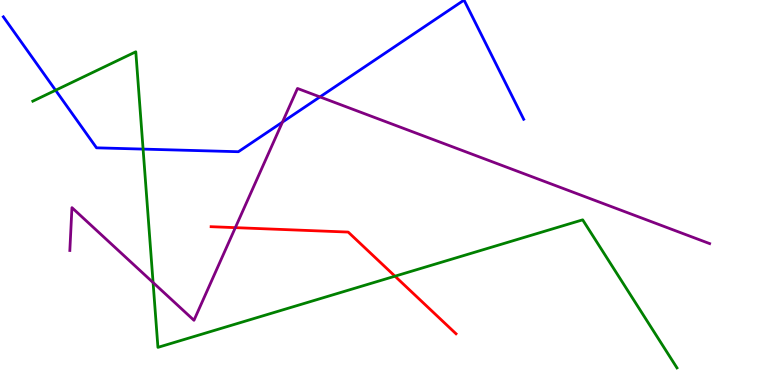[{'lines': ['blue', 'red'], 'intersections': []}, {'lines': ['green', 'red'], 'intersections': [{'x': 5.1, 'y': 2.83}]}, {'lines': ['purple', 'red'], 'intersections': [{'x': 3.04, 'y': 4.09}]}, {'lines': ['blue', 'green'], 'intersections': [{'x': 0.717, 'y': 7.66}, {'x': 1.85, 'y': 6.13}]}, {'lines': ['blue', 'purple'], 'intersections': [{'x': 3.64, 'y': 6.83}, {'x': 4.13, 'y': 7.48}]}, {'lines': ['green', 'purple'], 'intersections': [{'x': 1.98, 'y': 2.66}]}]